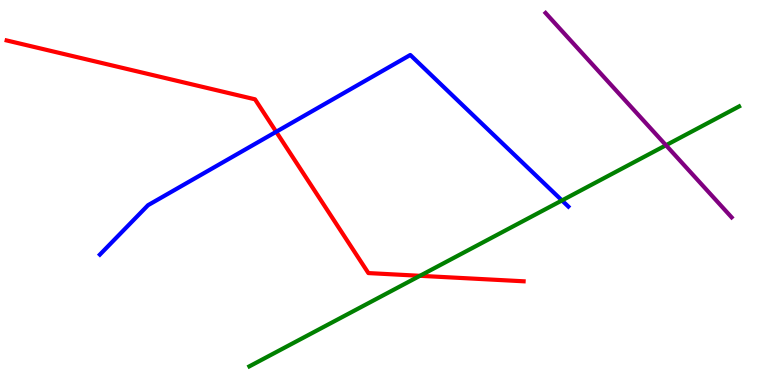[{'lines': ['blue', 'red'], 'intersections': [{'x': 3.56, 'y': 6.58}]}, {'lines': ['green', 'red'], 'intersections': [{'x': 5.42, 'y': 2.84}]}, {'lines': ['purple', 'red'], 'intersections': []}, {'lines': ['blue', 'green'], 'intersections': [{'x': 7.25, 'y': 4.79}]}, {'lines': ['blue', 'purple'], 'intersections': []}, {'lines': ['green', 'purple'], 'intersections': [{'x': 8.59, 'y': 6.23}]}]